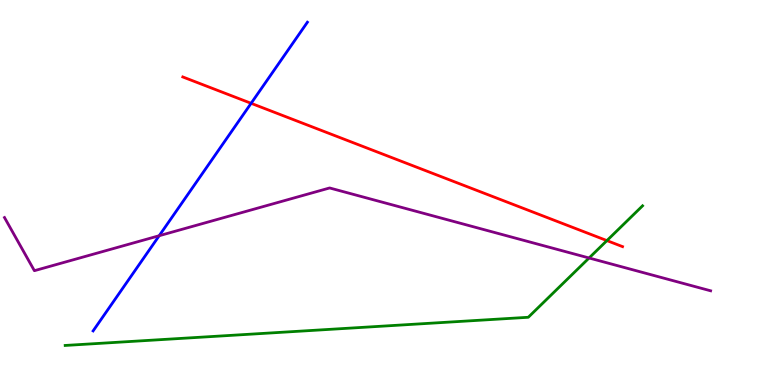[{'lines': ['blue', 'red'], 'intersections': [{'x': 3.24, 'y': 7.32}]}, {'lines': ['green', 'red'], 'intersections': [{'x': 7.83, 'y': 3.75}]}, {'lines': ['purple', 'red'], 'intersections': []}, {'lines': ['blue', 'green'], 'intersections': []}, {'lines': ['blue', 'purple'], 'intersections': [{'x': 2.05, 'y': 3.88}]}, {'lines': ['green', 'purple'], 'intersections': [{'x': 7.6, 'y': 3.3}]}]